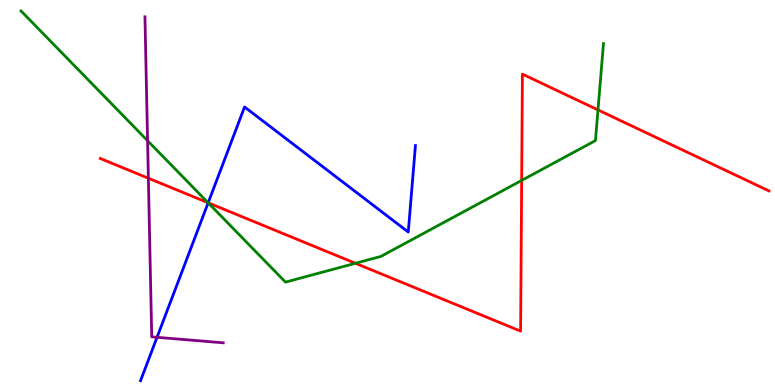[{'lines': ['blue', 'red'], 'intersections': [{'x': 2.69, 'y': 4.73}]}, {'lines': ['green', 'red'], 'intersections': [{'x': 2.69, 'y': 4.73}, {'x': 4.59, 'y': 3.16}, {'x': 6.73, 'y': 5.31}, {'x': 7.72, 'y': 7.14}]}, {'lines': ['purple', 'red'], 'intersections': [{'x': 1.91, 'y': 5.37}]}, {'lines': ['blue', 'green'], 'intersections': [{'x': 2.69, 'y': 4.73}]}, {'lines': ['blue', 'purple'], 'intersections': [{'x': 2.03, 'y': 1.24}]}, {'lines': ['green', 'purple'], 'intersections': [{'x': 1.9, 'y': 6.35}]}]